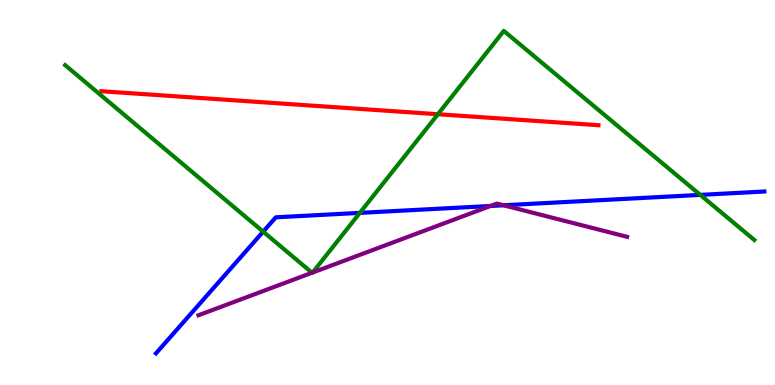[{'lines': ['blue', 'red'], 'intersections': []}, {'lines': ['green', 'red'], 'intersections': [{'x': 5.65, 'y': 7.03}]}, {'lines': ['purple', 'red'], 'intersections': []}, {'lines': ['blue', 'green'], 'intersections': [{'x': 3.4, 'y': 3.98}, {'x': 4.64, 'y': 4.47}, {'x': 9.04, 'y': 4.94}]}, {'lines': ['blue', 'purple'], 'intersections': [{'x': 6.33, 'y': 4.65}, {'x': 6.5, 'y': 4.67}]}, {'lines': ['green', 'purple'], 'intersections': [{'x': 4.03, 'y': 2.92}, {'x': 4.03, 'y': 2.92}]}]